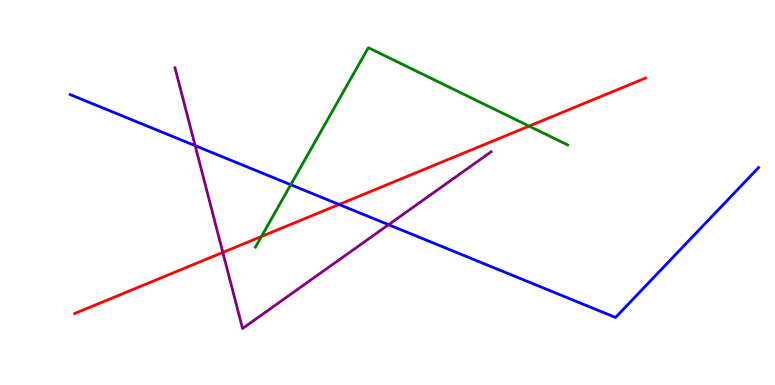[{'lines': ['blue', 'red'], 'intersections': [{'x': 4.38, 'y': 4.69}]}, {'lines': ['green', 'red'], 'intersections': [{'x': 3.37, 'y': 3.86}, {'x': 6.83, 'y': 6.72}]}, {'lines': ['purple', 'red'], 'intersections': [{'x': 2.88, 'y': 3.44}]}, {'lines': ['blue', 'green'], 'intersections': [{'x': 3.75, 'y': 5.2}]}, {'lines': ['blue', 'purple'], 'intersections': [{'x': 2.52, 'y': 6.22}, {'x': 5.01, 'y': 4.16}]}, {'lines': ['green', 'purple'], 'intersections': []}]